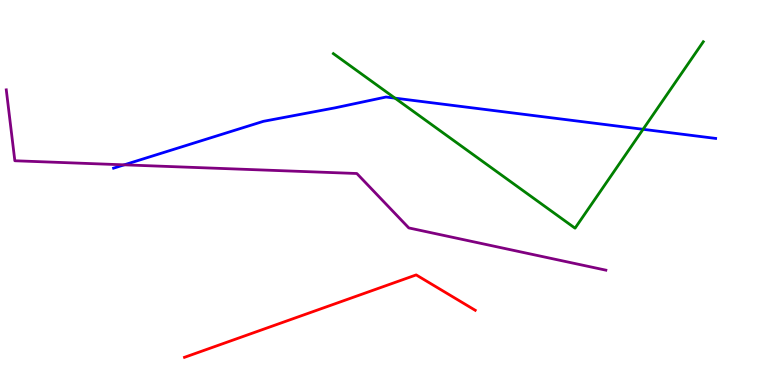[{'lines': ['blue', 'red'], 'intersections': []}, {'lines': ['green', 'red'], 'intersections': []}, {'lines': ['purple', 'red'], 'intersections': []}, {'lines': ['blue', 'green'], 'intersections': [{'x': 5.1, 'y': 7.45}, {'x': 8.3, 'y': 6.64}]}, {'lines': ['blue', 'purple'], 'intersections': [{'x': 1.6, 'y': 5.72}]}, {'lines': ['green', 'purple'], 'intersections': []}]